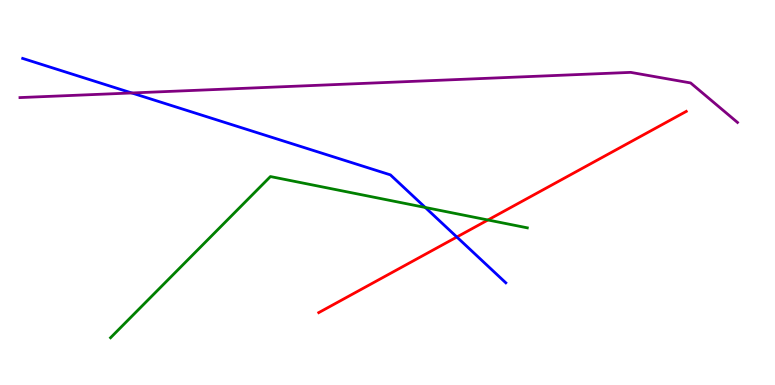[{'lines': ['blue', 'red'], 'intersections': [{'x': 5.89, 'y': 3.84}]}, {'lines': ['green', 'red'], 'intersections': [{'x': 6.3, 'y': 4.29}]}, {'lines': ['purple', 'red'], 'intersections': []}, {'lines': ['blue', 'green'], 'intersections': [{'x': 5.49, 'y': 4.61}]}, {'lines': ['blue', 'purple'], 'intersections': [{'x': 1.7, 'y': 7.59}]}, {'lines': ['green', 'purple'], 'intersections': []}]